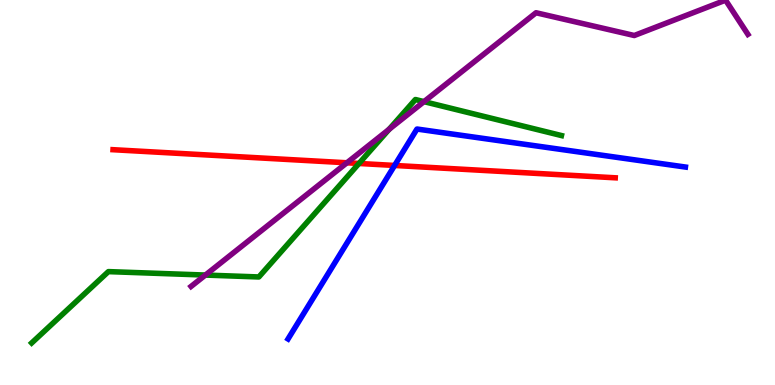[{'lines': ['blue', 'red'], 'intersections': [{'x': 5.09, 'y': 5.7}]}, {'lines': ['green', 'red'], 'intersections': [{'x': 4.63, 'y': 5.75}]}, {'lines': ['purple', 'red'], 'intersections': [{'x': 4.48, 'y': 5.77}]}, {'lines': ['blue', 'green'], 'intersections': []}, {'lines': ['blue', 'purple'], 'intersections': []}, {'lines': ['green', 'purple'], 'intersections': [{'x': 2.65, 'y': 2.86}, {'x': 5.02, 'y': 6.64}, {'x': 5.47, 'y': 7.36}]}]